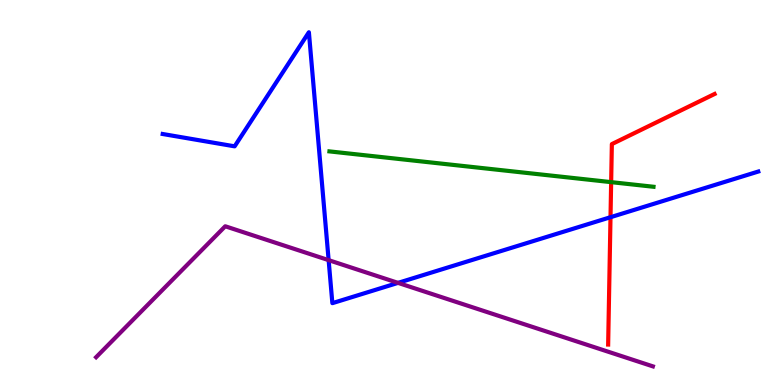[{'lines': ['blue', 'red'], 'intersections': [{'x': 7.88, 'y': 4.36}]}, {'lines': ['green', 'red'], 'intersections': [{'x': 7.89, 'y': 5.27}]}, {'lines': ['purple', 'red'], 'intersections': []}, {'lines': ['blue', 'green'], 'intersections': []}, {'lines': ['blue', 'purple'], 'intersections': [{'x': 4.24, 'y': 3.24}, {'x': 5.14, 'y': 2.65}]}, {'lines': ['green', 'purple'], 'intersections': []}]